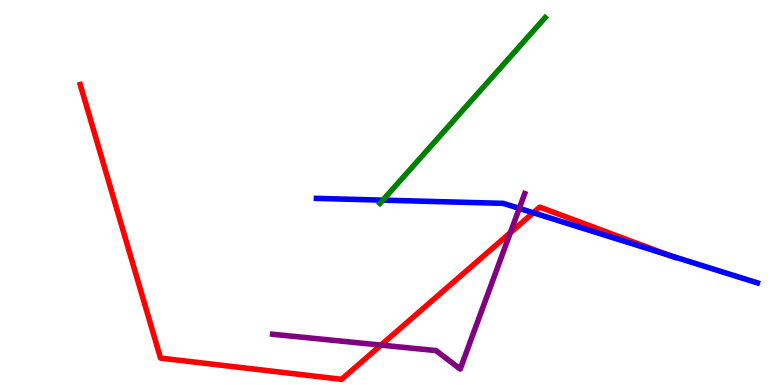[{'lines': ['blue', 'red'], 'intersections': [{'x': 6.88, 'y': 4.47}, {'x': 8.62, 'y': 3.38}]}, {'lines': ['green', 'red'], 'intersections': []}, {'lines': ['purple', 'red'], 'intersections': [{'x': 4.92, 'y': 1.04}, {'x': 6.59, 'y': 3.96}]}, {'lines': ['blue', 'green'], 'intersections': [{'x': 4.94, 'y': 4.8}]}, {'lines': ['blue', 'purple'], 'intersections': [{'x': 6.7, 'y': 4.59}]}, {'lines': ['green', 'purple'], 'intersections': []}]